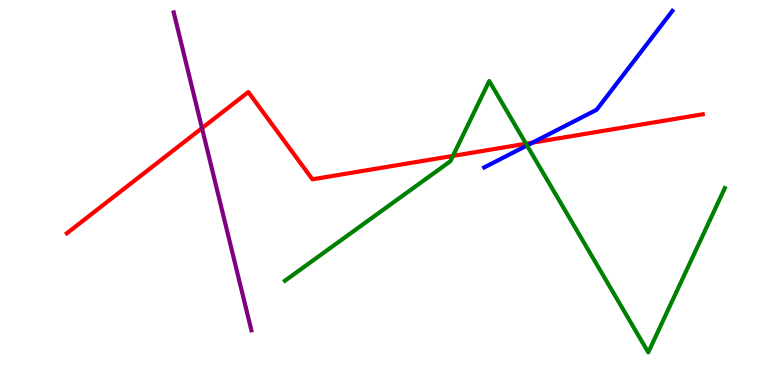[{'lines': ['blue', 'red'], 'intersections': [{'x': 6.87, 'y': 6.3}]}, {'lines': ['green', 'red'], 'intersections': [{'x': 5.84, 'y': 5.95}, {'x': 6.79, 'y': 6.27}]}, {'lines': ['purple', 'red'], 'intersections': [{'x': 2.61, 'y': 6.67}]}, {'lines': ['blue', 'green'], 'intersections': [{'x': 6.8, 'y': 6.22}]}, {'lines': ['blue', 'purple'], 'intersections': []}, {'lines': ['green', 'purple'], 'intersections': []}]